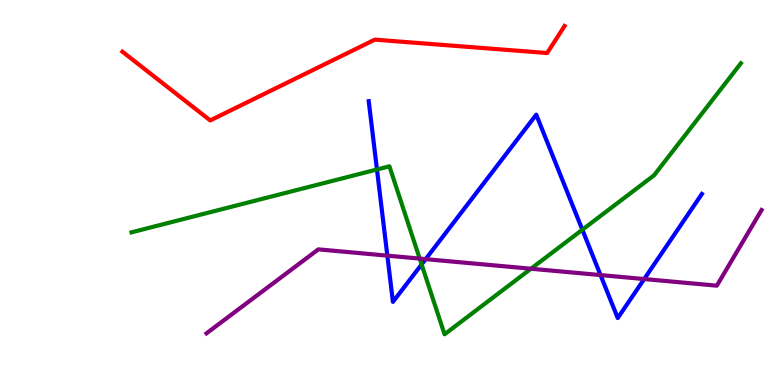[{'lines': ['blue', 'red'], 'intersections': []}, {'lines': ['green', 'red'], 'intersections': []}, {'lines': ['purple', 'red'], 'intersections': []}, {'lines': ['blue', 'green'], 'intersections': [{'x': 4.86, 'y': 5.6}, {'x': 5.44, 'y': 3.13}, {'x': 7.51, 'y': 4.03}]}, {'lines': ['blue', 'purple'], 'intersections': [{'x': 5.0, 'y': 3.36}, {'x': 5.49, 'y': 3.27}, {'x': 7.75, 'y': 2.86}, {'x': 8.31, 'y': 2.75}]}, {'lines': ['green', 'purple'], 'intersections': [{'x': 5.42, 'y': 3.28}, {'x': 6.85, 'y': 3.02}]}]